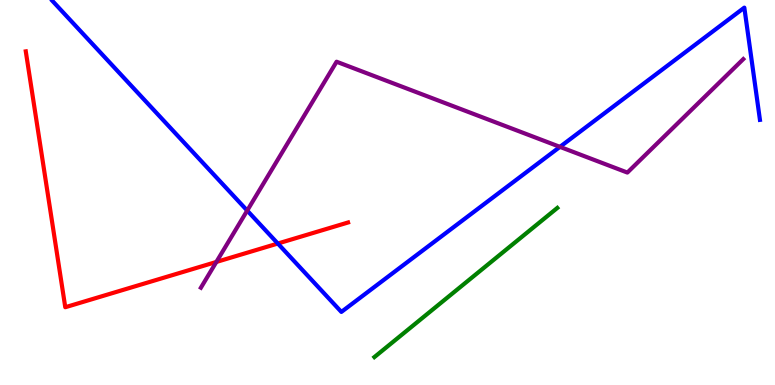[{'lines': ['blue', 'red'], 'intersections': [{'x': 3.58, 'y': 3.67}]}, {'lines': ['green', 'red'], 'intersections': []}, {'lines': ['purple', 'red'], 'intersections': [{'x': 2.79, 'y': 3.2}]}, {'lines': ['blue', 'green'], 'intersections': []}, {'lines': ['blue', 'purple'], 'intersections': [{'x': 3.19, 'y': 4.53}, {'x': 7.23, 'y': 6.19}]}, {'lines': ['green', 'purple'], 'intersections': []}]